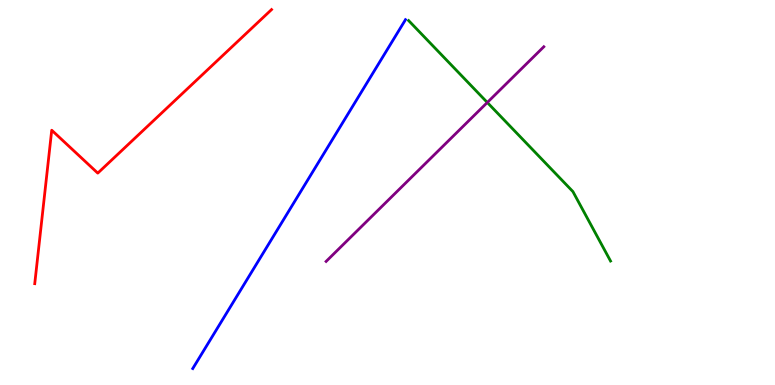[{'lines': ['blue', 'red'], 'intersections': []}, {'lines': ['green', 'red'], 'intersections': []}, {'lines': ['purple', 'red'], 'intersections': []}, {'lines': ['blue', 'green'], 'intersections': []}, {'lines': ['blue', 'purple'], 'intersections': []}, {'lines': ['green', 'purple'], 'intersections': [{'x': 6.29, 'y': 7.34}]}]